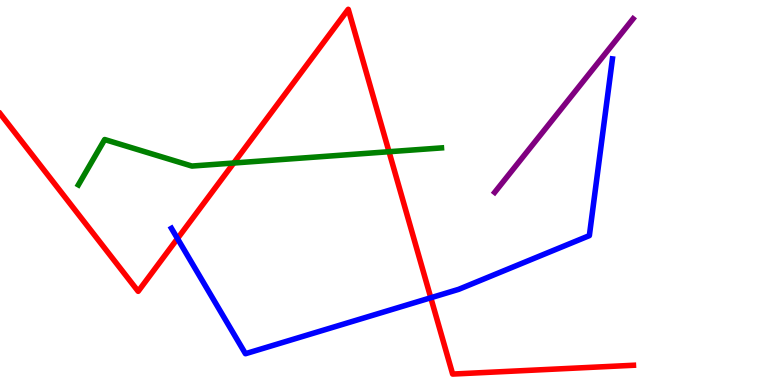[{'lines': ['blue', 'red'], 'intersections': [{'x': 2.29, 'y': 3.8}, {'x': 5.56, 'y': 2.27}]}, {'lines': ['green', 'red'], 'intersections': [{'x': 3.02, 'y': 5.77}, {'x': 5.02, 'y': 6.06}]}, {'lines': ['purple', 'red'], 'intersections': []}, {'lines': ['blue', 'green'], 'intersections': []}, {'lines': ['blue', 'purple'], 'intersections': []}, {'lines': ['green', 'purple'], 'intersections': []}]